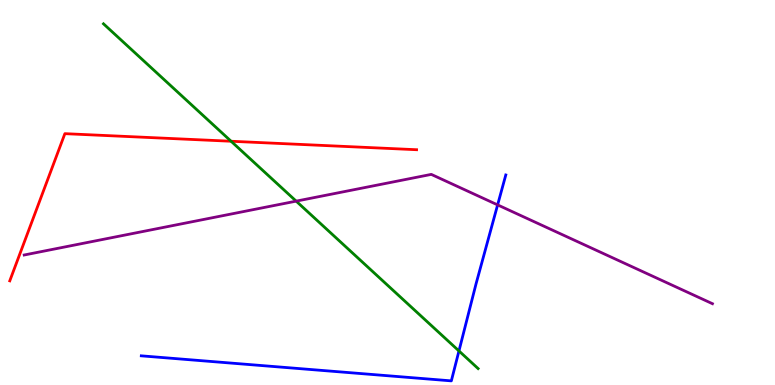[{'lines': ['blue', 'red'], 'intersections': []}, {'lines': ['green', 'red'], 'intersections': [{'x': 2.98, 'y': 6.33}]}, {'lines': ['purple', 'red'], 'intersections': []}, {'lines': ['blue', 'green'], 'intersections': [{'x': 5.92, 'y': 0.884}]}, {'lines': ['blue', 'purple'], 'intersections': [{'x': 6.42, 'y': 4.68}]}, {'lines': ['green', 'purple'], 'intersections': [{'x': 3.82, 'y': 4.78}]}]